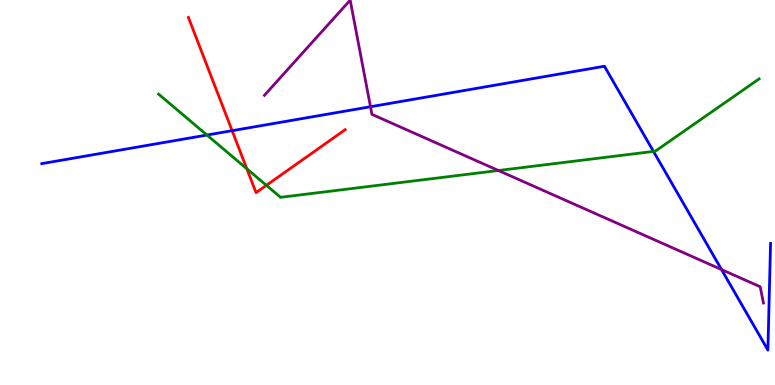[{'lines': ['blue', 'red'], 'intersections': [{'x': 3.0, 'y': 6.61}]}, {'lines': ['green', 'red'], 'intersections': [{'x': 3.18, 'y': 5.62}, {'x': 3.44, 'y': 5.19}]}, {'lines': ['purple', 'red'], 'intersections': []}, {'lines': ['blue', 'green'], 'intersections': [{'x': 2.67, 'y': 6.49}, {'x': 8.43, 'y': 6.07}]}, {'lines': ['blue', 'purple'], 'intersections': [{'x': 4.78, 'y': 7.23}, {'x': 9.31, 'y': 3.0}]}, {'lines': ['green', 'purple'], 'intersections': [{'x': 6.43, 'y': 5.57}]}]